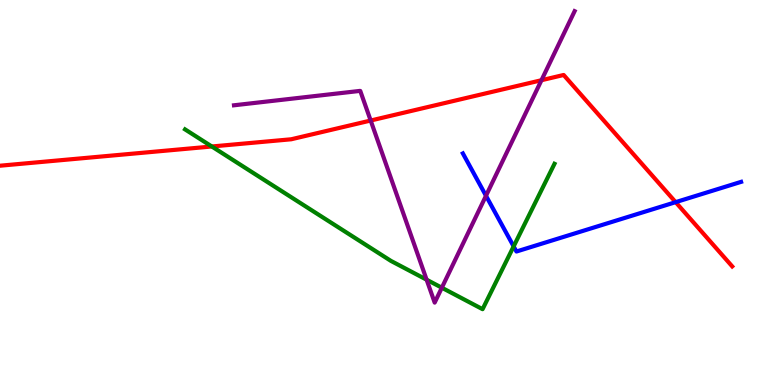[{'lines': ['blue', 'red'], 'intersections': [{'x': 8.72, 'y': 4.75}]}, {'lines': ['green', 'red'], 'intersections': [{'x': 2.73, 'y': 6.2}]}, {'lines': ['purple', 'red'], 'intersections': [{'x': 4.78, 'y': 6.87}, {'x': 6.99, 'y': 7.92}]}, {'lines': ['blue', 'green'], 'intersections': [{'x': 6.63, 'y': 3.6}]}, {'lines': ['blue', 'purple'], 'intersections': [{'x': 6.27, 'y': 4.92}]}, {'lines': ['green', 'purple'], 'intersections': [{'x': 5.5, 'y': 2.73}, {'x': 5.7, 'y': 2.53}]}]